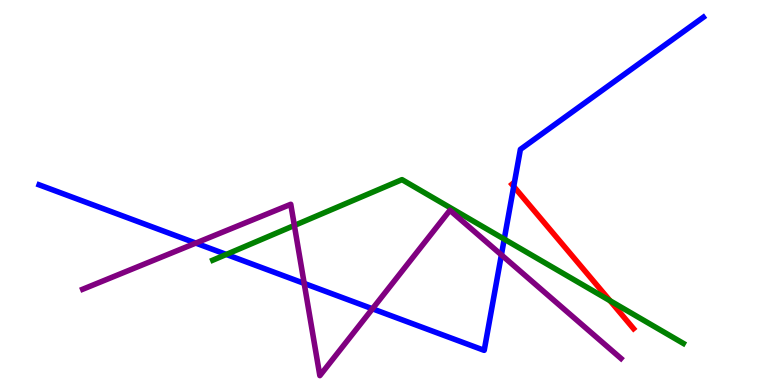[{'lines': ['blue', 'red'], 'intersections': [{'x': 6.63, 'y': 5.16}]}, {'lines': ['green', 'red'], 'intersections': [{'x': 7.87, 'y': 2.19}]}, {'lines': ['purple', 'red'], 'intersections': []}, {'lines': ['blue', 'green'], 'intersections': [{'x': 2.92, 'y': 3.39}, {'x': 6.51, 'y': 3.79}]}, {'lines': ['blue', 'purple'], 'intersections': [{'x': 2.53, 'y': 3.69}, {'x': 3.93, 'y': 2.64}, {'x': 4.81, 'y': 1.98}, {'x': 6.47, 'y': 3.38}]}, {'lines': ['green', 'purple'], 'intersections': [{'x': 3.8, 'y': 4.14}]}]